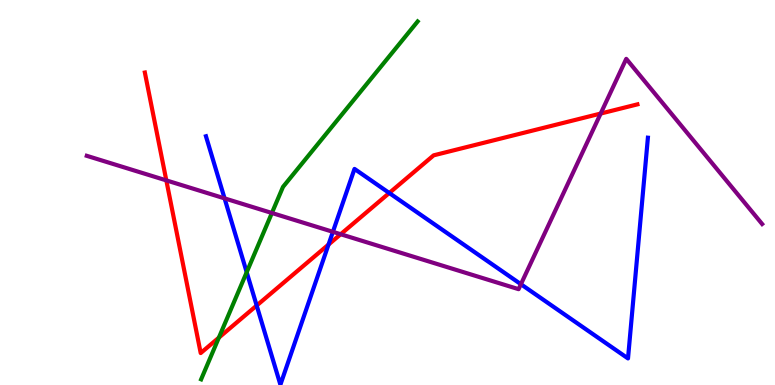[{'lines': ['blue', 'red'], 'intersections': [{'x': 3.31, 'y': 2.06}, {'x': 4.24, 'y': 3.65}, {'x': 5.02, 'y': 4.99}]}, {'lines': ['green', 'red'], 'intersections': [{'x': 2.82, 'y': 1.23}]}, {'lines': ['purple', 'red'], 'intersections': [{'x': 2.15, 'y': 5.31}, {'x': 4.4, 'y': 3.92}, {'x': 7.75, 'y': 7.05}]}, {'lines': ['blue', 'green'], 'intersections': [{'x': 3.18, 'y': 2.93}]}, {'lines': ['blue', 'purple'], 'intersections': [{'x': 2.9, 'y': 4.85}, {'x': 4.3, 'y': 3.98}, {'x': 6.72, 'y': 2.62}]}, {'lines': ['green', 'purple'], 'intersections': [{'x': 3.51, 'y': 4.47}]}]